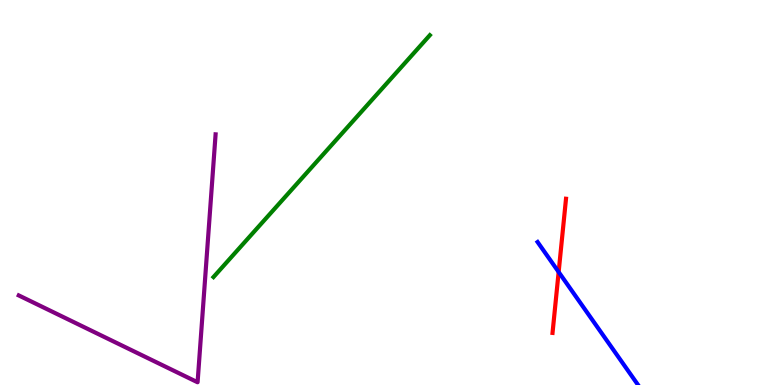[{'lines': ['blue', 'red'], 'intersections': [{'x': 7.21, 'y': 2.94}]}, {'lines': ['green', 'red'], 'intersections': []}, {'lines': ['purple', 'red'], 'intersections': []}, {'lines': ['blue', 'green'], 'intersections': []}, {'lines': ['blue', 'purple'], 'intersections': []}, {'lines': ['green', 'purple'], 'intersections': []}]